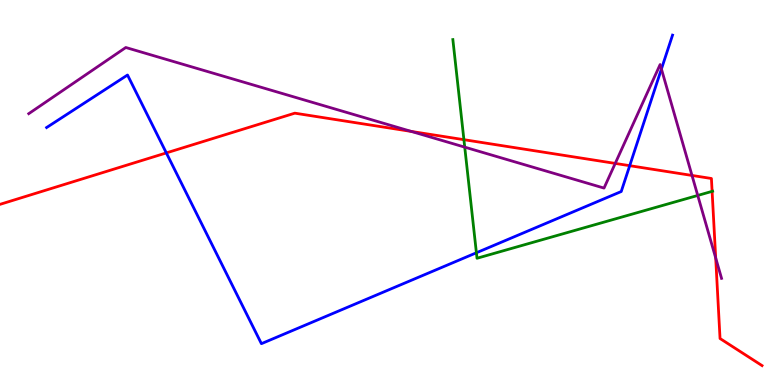[{'lines': ['blue', 'red'], 'intersections': [{'x': 2.15, 'y': 6.03}, {'x': 8.13, 'y': 5.7}]}, {'lines': ['green', 'red'], 'intersections': [{'x': 5.99, 'y': 6.37}, {'x': 9.19, 'y': 5.03}]}, {'lines': ['purple', 'red'], 'intersections': [{'x': 5.31, 'y': 6.59}, {'x': 7.94, 'y': 5.76}, {'x': 8.93, 'y': 5.44}, {'x': 9.23, 'y': 3.3}]}, {'lines': ['blue', 'green'], 'intersections': [{'x': 6.15, 'y': 3.43}]}, {'lines': ['blue', 'purple'], 'intersections': [{'x': 8.53, 'y': 8.21}]}, {'lines': ['green', 'purple'], 'intersections': [{'x': 6.0, 'y': 6.18}, {'x': 9.0, 'y': 4.92}]}]